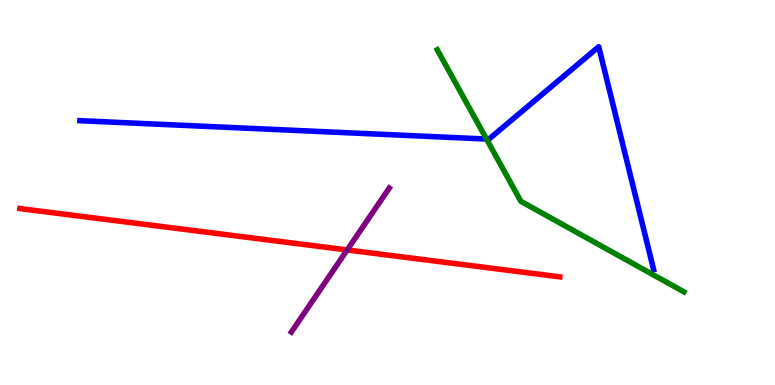[{'lines': ['blue', 'red'], 'intersections': []}, {'lines': ['green', 'red'], 'intersections': []}, {'lines': ['purple', 'red'], 'intersections': [{'x': 4.48, 'y': 3.51}]}, {'lines': ['blue', 'green'], 'intersections': [{'x': 6.28, 'y': 6.39}]}, {'lines': ['blue', 'purple'], 'intersections': []}, {'lines': ['green', 'purple'], 'intersections': []}]